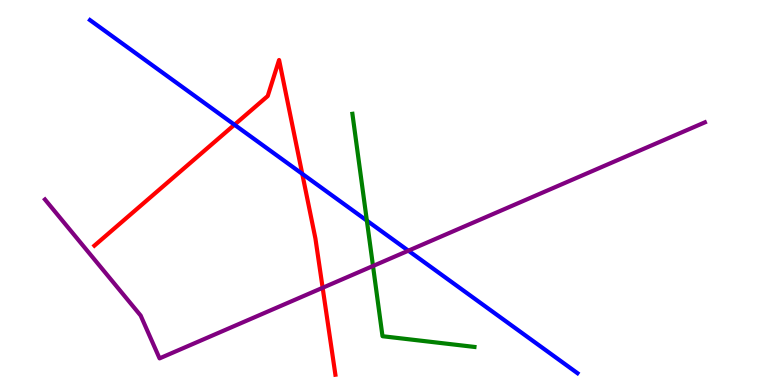[{'lines': ['blue', 'red'], 'intersections': [{'x': 3.03, 'y': 6.76}, {'x': 3.9, 'y': 5.48}]}, {'lines': ['green', 'red'], 'intersections': []}, {'lines': ['purple', 'red'], 'intersections': [{'x': 4.16, 'y': 2.52}]}, {'lines': ['blue', 'green'], 'intersections': [{'x': 4.73, 'y': 4.27}]}, {'lines': ['blue', 'purple'], 'intersections': [{'x': 5.27, 'y': 3.49}]}, {'lines': ['green', 'purple'], 'intersections': [{'x': 4.81, 'y': 3.09}]}]